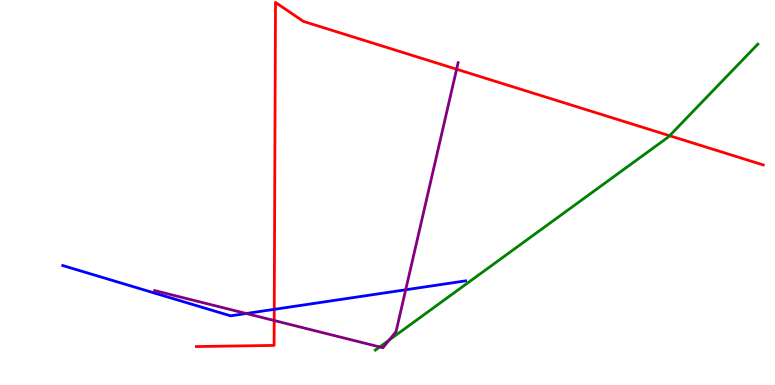[{'lines': ['blue', 'red'], 'intersections': [{'x': 3.54, 'y': 1.97}]}, {'lines': ['green', 'red'], 'intersections': [{'x': 8.64, 'y': 6.47}]}, {'lines': ['purple', 'red'], 'intersections': [{'x': 3.54, 'y': 1.67}, {'x': 5.89, 'y': 8.2}]}, {'lines': ['blue', 'green'], 'intersections': []}, {'lines': ['blue', 'purple'], 'intersections': [{'x': 3.18, 'y': 1.86}, {'x': 5.23, 'y': 2.47}]}, {'lines': ['green', 'purple'], 'intersections': [{'x': 4.9, 'y': 0.988}, {'x': 5.02, 'y': 1.17}]}]